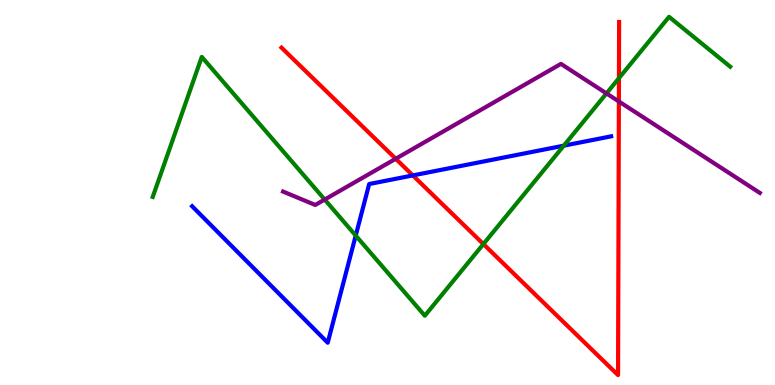[{'lines': ['blue', 'red'], 'intersections': [{'x': 5.33, 'y': 5.44}]}, {'lines': ['green', 'red'], 'intersections': [{'x': 6.24, 'y': 3.66}, {'x': 7.99, 'y': 7.97}]}, {'lines': ['purple', 'red'], 'intersections': [{'x': 5.11, 'y': 5.88}, {'x': 7.99, 'y': 7.36}]}, {'lines': ['blue', 'green'], 'intersections': [{'x': 4.59, 'y': 3.88}, {'x': 7.27, 'y': 6.22}]}, {'lines': ['blue', 'purple'], 'intersections': []}, {'lines': ['green', 'purple'], 'intersections': [{'x': 4.19, 'y': 4.82}, {'x': 7.83, 'y': 7.57}]}]